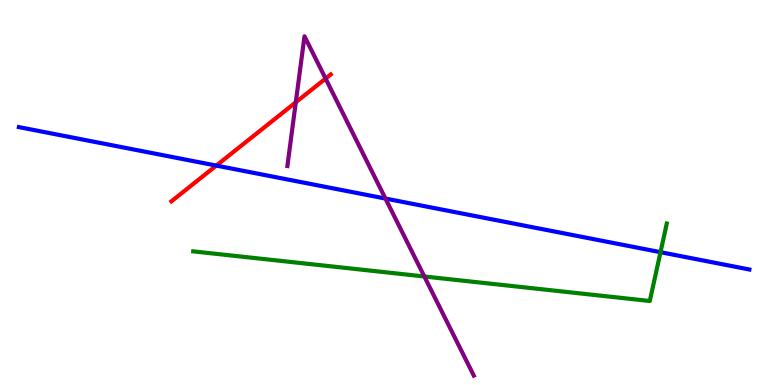[{'lines': ['blue', 'red'], 'intersections': [{'x': 2.79, 'y': 5.7}]}, {'lines': ['green', 'red'], 'intersections': []}, {'lines': ['purple', 'red'], 'intersections': [{'x': 3.82, 'y': 7.34}, {'x': 4.2, 'y': 7.96}]}, {'lines': ['blue', 'green'], 'intersections': [{'x': 8.52, 'y': 3.45}]}, {'lines': ['blue', 'purple'], 'intersections': [{'x': 4.97, 'y': 4.84}]}, {'lines': ['green', 'purple'], 'intersections': [{'x': 5.48, 'y': 2.82}]}]